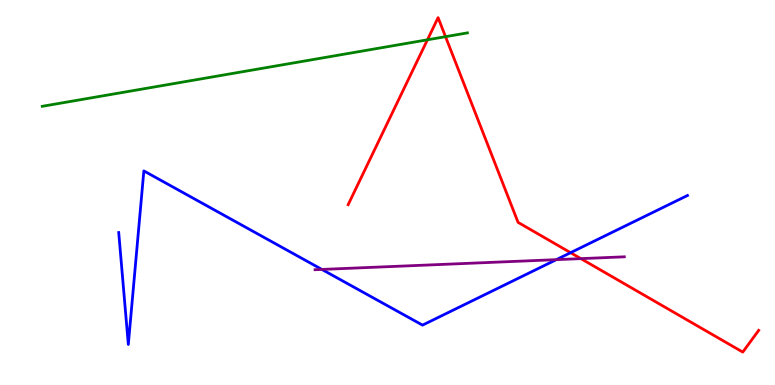[{'lines': ['blue', 'red'], 'intersections': [{'x': 7.36, 'y': 3.44}]}, {'lines': ['green', 'red'], 'intersections': [{'x': 5.52, 'y': 8.97}, {'x': 5.75, 'y': 9.05}]}, {'lines': ['purple', 'red'], 'intersections': [{'x': 7.5, 'y': 3.28}]}, {'lines': ['blue', 'green'], 'intersections': []}, {'lines': ['blue', 'purple'], 'intersections': [{'x': 4.15, 'y': 3.0}, {'x': 7.18, 'y': 3.26}]}, {'lines': ['green', 'purple'], 'intersections': []}]